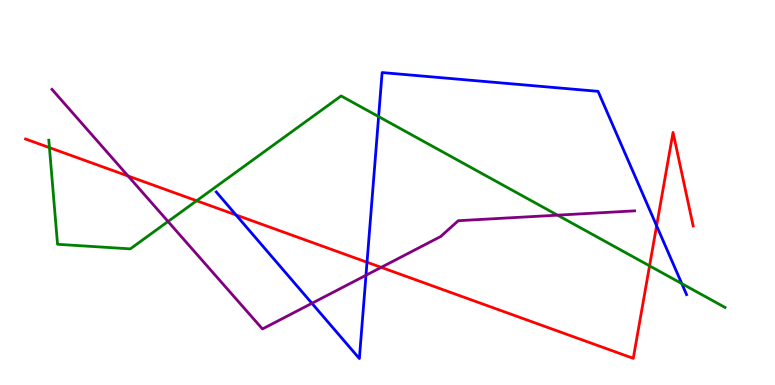[{'lines': ['blue', 'red'], 'intersections': [{'x': 3.05, 'y': 4.42}, {'x': 4.74, 'y': 3.19}, {'x': 8.47, 'y': 4.14}]}, {'lines': ['green', 'red'], 'intersections': [{'x': 0.638, 'y': 6.17}, {'x': 2.54, 'y': 4.79}, {'x': 8.38, 'y': 3.09}]}, {'lines': ['purple', 'red'], 'intersections': [{'x': 1.65, 'y': 5.43}, {'x': 4.92, 'y': 3.06}]}, {'lines': ['blue', 'green'], 'intersections': [{'x': 4.89, 'y': 6.97}, {'x': 8.8, 'y': 2.63}]}, {'lines': ['blue', 'purple'], 'intersections': [{'x': 4.02, 'y': 2.12}, {'x': 4.72, 'y': 2.85}]}, {'lines': ['green', 'purple'], 'intersections': [{'x': 2.17, 'y': 4.25}, {'x': 7.19, 'y': 4.41}]}]